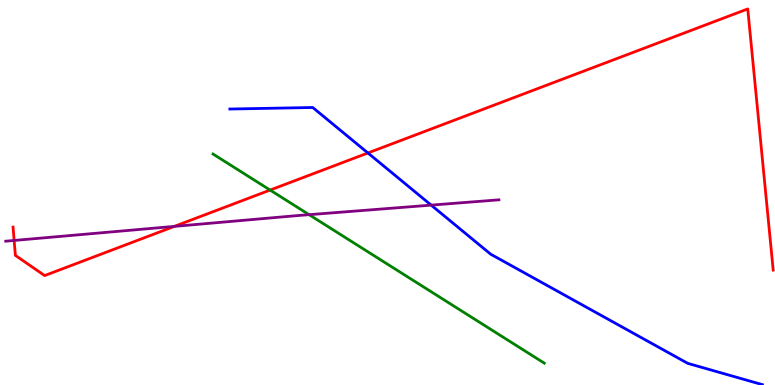[{'lines': ['blue', 'red'], 'intersections': [{'x': 4.75, 'y': 6.03}]}, {'lines': ['green', 'red'], 'intersections': [{'x': 3.49, 'y': 5.06}]}, {'lines': ['purple', 'red'], 'intersections': [{'x': 0.182, 'y': 3.75}, {'x': 2.25, 'y': 4.12}]}, {'lines': ['blue', 'green'], 'intersections': []}, {'lines': ['blue', 'purple'], 'intersections': [{'x': 5.56, 'y': 4.67}]}, {'lines': ['green', 'purple'], 'intersections': [{'x': 3.99, 'y': 4.42}]}]